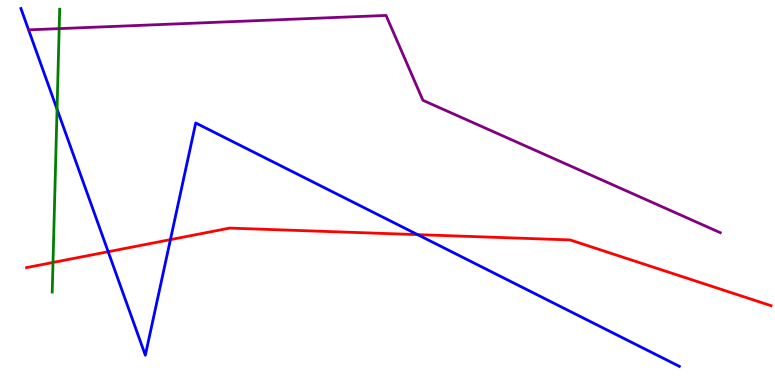[{'lines': ['blue', 'red'], 'intersections': [{'x': 1.4, 'y': 3.46}, {'x': 2.2, 'y': 3.78}, {'x': 5.39, 'y': 3.91}]}, {'lines': ['green', 'red'], 'intersections': [{'x': 0.684, 'y': 3.18}]}, {'lines': ['purple', 'red'], 'intersections': []}, {'lines': ['blue', 'green'], 'intersections': [{'x': 0.736, 'y': 7.16}]}, {'lines': ['blue', 'purple'], 'intersections': []}, {'lines': ['green', 'purple'], 'intersections': [{'x': 0.764, 'y': 9.26}]}]